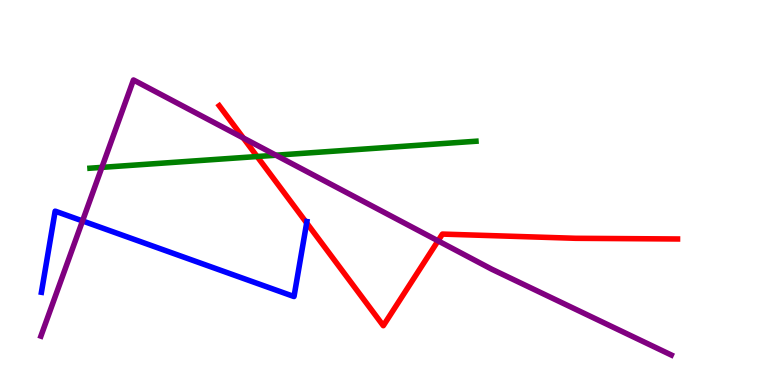[{'lines': ['blue', 'red'], 'intersections': [{'x': 3.96, 'y': 4.21}]}, {'lines': ['green', 'red'], 'intersections': [{'x': 3.32, 'y': 5.93}]}, {'lines': ['purple', 'red'], 'intersections': [{'x': 3.14, 'y': 6.42}, {'x': 5.65, 'y': 3.74}]}, {'lines': ['blue', 'green'], 'intersections': []}, {'lines': ['blue', 'purple'], 'intersections': [{'x': 1.06, 'y': 4.26}]}, {'lines': ['green', 'purple'], 'intersections': [{'x': 1.31, 'y': 5.65}, {'x': 3.56, 'y': 5.97}]}]